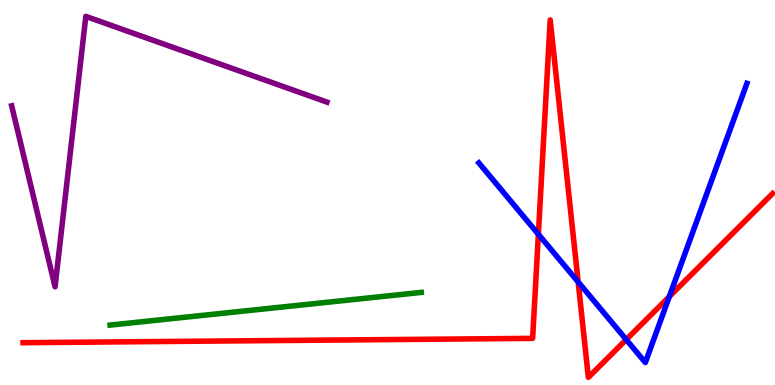[{'lines': ['blue', 'red'], 'intersections': [{'x': 6.95, 'y': 3.92}, {'x': 7.46, 'y': 2.68}, {'x': 8.08, 'y': 1.18}, {'x': 8.64, 'y': 2.3}]}, {'lines': ['green', 'red'], 'intersections': []}, {'lines': ['purple', 'red'], 'intersections': []}, {'lines': ['blue', 'green'], 'intersections': []}, {'lines': ['blue', 'purple'], 'intersections': []}, {'lines': ['green', 'purple'], 'intersections': []}]